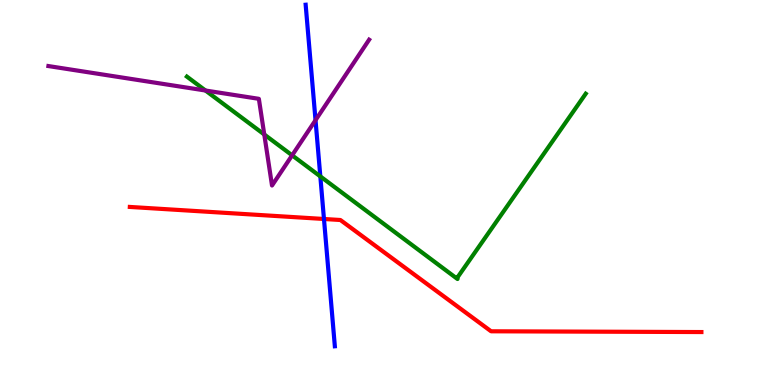[{'lines': ['blue', 'red'], 'intersections': [{'x': 4.18, 'y': 4.31}]}, {'lines': ['green', 'red'], 'intersections': []}, {'lines': ['purple', 'red'], 'intersections': []}, {'lines': ['blue', 'green'], 'intersections': [{'x': 4.13, 'y': 5.42}]}, {'lines': ['blue', 'purple'], 'intersections': [{'x': 4.07, 'y': 6.88}]}, {'lines': ['green', 'purple'], 'intersections': [{'x': 2.65, 'y': 7.65}, {'x': 3.41, 'y': 6.51}, {'x': 3.77, 'y': 5.97}]}]